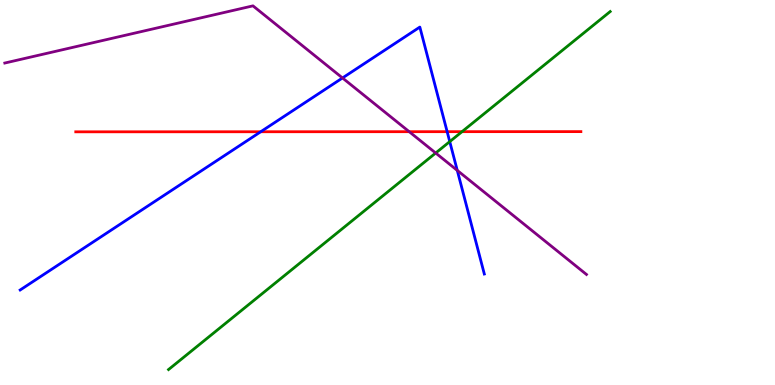[{'lines': ['blue', 'red'], 'intersections': [{'x': 3.36, 'y': 6.58}, {'x': 5.77, 'y': 6.58}]}, {'lines': ['green', 'red'], 'intersections': [{'x': 5.96, 'y': 6.58}]}, {'lines': ['purple', 'red'], 'intersections': [{'x': 5.28, 'y': 6.58}]}, {'lines': ['blue', 'green'], 'intersections': [{'x': 5.8, 'y': 6.32}]}, {'lines': ['blue', 'purple'], 'intersections': [{'x': 4.42, 'y': 7.98}, {'x': 5.9, 'y': 5.57}]}, {'lines': ['green', 'purple'], 'intersections': [{'x': 5.62, 'y': 6.03}]}]